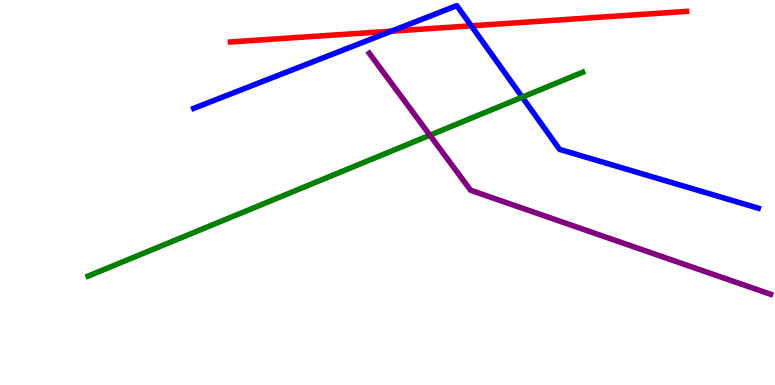[{'lines': ['blue', 'red'], 'intersections': [{'x': 5.05, 'y': 9.19}, {'x': 6.08, 'y': 9.33}]}, {'lines': ['green', 'red'], 'intersections': []}, {'lines': ['purple', 'red'], 'intersections': []}, {'lines': ['blue', 'green'], 'intersections': [{'x': 6.74, 'y': 7.48}]}, {'lines': ['blue', 'purple'], 'intersections': []}, {'lines': ['green', 'purple'], 'intersections': [{'x': 5.55, 'y': 6.49}]}]